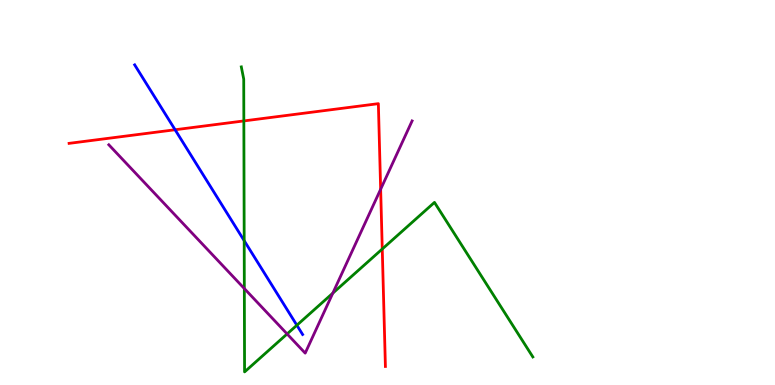[{'lines': ['blue', 'red'], 'intersections': [{'x': 2.26, 'y': 6.63}]}, {'lines': ['green', 'red'], 'intersections': [{'x': 3.15, 'y': 6.86}, {'x': 4.93, 'y': 3.53}]}, {'lines': ['purple', 'red'], 'intersections': [{'x': 4.91, 'y': 5.08}]}, {'lines': ['blue', 'green'], 'intersections': [{'x': 3.15, 'y': 3.75}, {'x': 3.83, 'y': 1.55}]}, {'lines': ['blue', 'purple'], 'intersections': []}, {'lines': ['green', 'purple'], 'intersections': [{'x': 3.15, 'y': 2.51}, {'x': 3.7, 'y': 1.33}, {'x': 4.29, 'y': 2.39}]}]